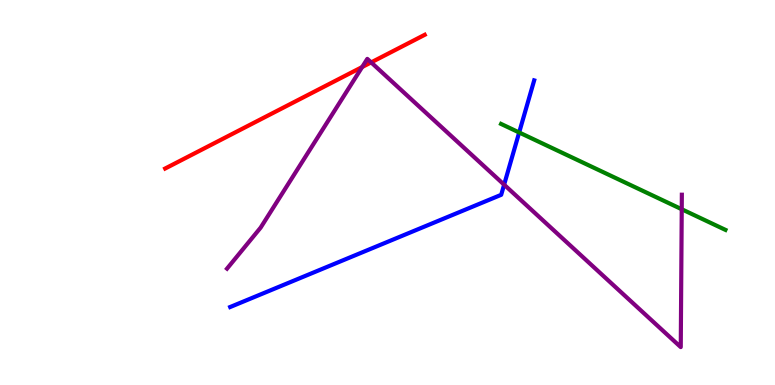[{'lines': ['blue', 'red'], 'intersections': []}, {'lines': ['green', 'red'], 'intersections': []}, {'lines': ['purple', 'red'], 'intersections': [{'x': 4.67, 'y': 8.26}, {'x': 4.79, 'y': 8.38}]}, {'lines': ['blue', 'green'], 'intersections': [{'x': 6.7, 'y': 6.56}]}, {'lines': ['blue', 'purple'], 'intersections': [{'x': 6.5, 'y': 5.2}]}, {'lines': ['green', 'purple'], 'intersections': [{'x': 8.8, 'y': 4.57}]}]